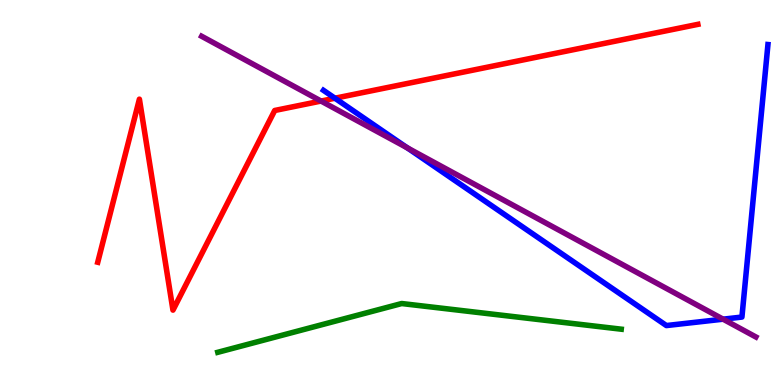[{'lines': ['blue', 'red'], 'intersections': [{'x': 4.32, 'y': 7.45}]}, {'lines': ['green', 'red'], 'intersections': []}, {'lines': ['purple', 'red'], 'intersections': [{'x': 4.14, 'y': 7.38}]}, {'lines': ['blue', 'green'], 'intersections': []}, {'lines': ['blue', 'purple'], 'intersections': [{'x': 5.26, 'y': 6.16}, {'x': 9.33, 'y': 1.71}]}, {'lines': ['green', 'purple'], 'intersections': []}]